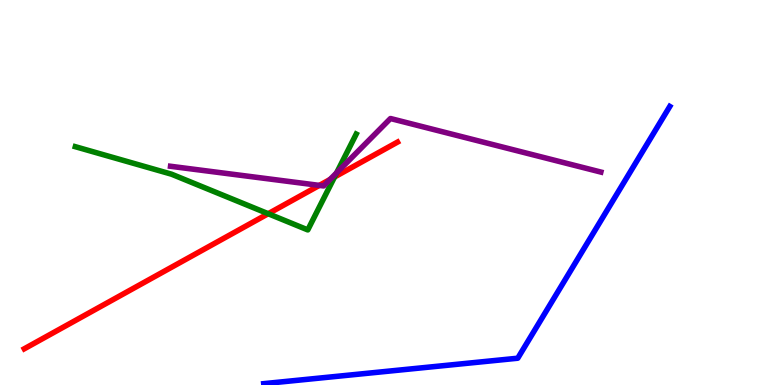[{'lines': ['blue', 'red'], 'intersections': []}, {'lines': ['green', 'red'], 'intersections': [{'x': 3.46, 'y': 4.45}, {'x': 4.32, 'y': 5.4}]}, {'lines': ['purple', 'red'], 'intersections': [{'x': 4.12, 'y': 5.18}, {'x': 4.26, 'y': 5.34}]}, {'lines': ['blue', 'green'], 'intersections': []}, {'lines': ['blue', 'purple'], 'intersections': []}, {'lines': ['green', 'purple'], 'intersections': [{'x': 4.34, 'y': 5.51}]}]